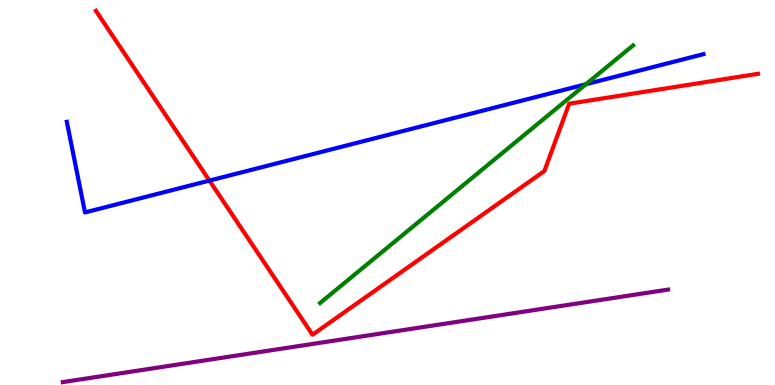[{'lines': ['blue', 'red'], 'intersections': [{'x': 2.7, 'y': 5.31}]}, {'lines': ['green', 'red'], 'intersections': []}, {'lines': ['purple', 'red'], 'intersections': []}, {'lines': ['blue', 'green'], 'intersections': [{'x': 7.56, 'y': 7.81}]}, {'lines': ['blue', 'purple'], 'intersections': []}, {'lines': ['green', 'purple'], 'intersections': []}]